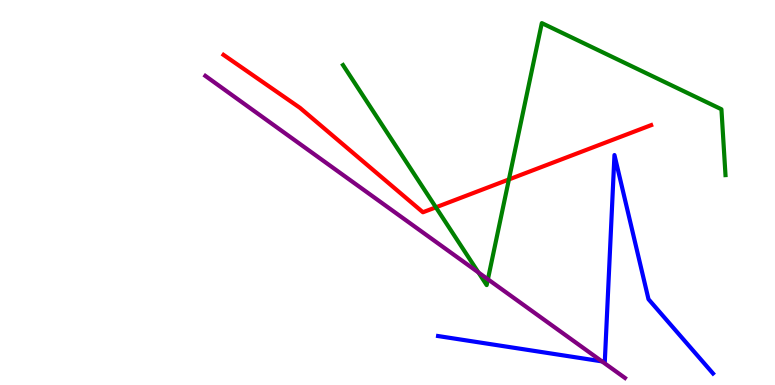[{'lines': ['blue', 'red'], 'intersections': []}, {'lines': ['green', 'red'], 'intersections': [{'x': 5.62, 'y': 4.62}, {'x': 6.57, 'y': 5.34}]}, {'lines': ['purple', 'red'], 'intersections': []}, {'lines': ['blue', 'green'], 'intersections': []}, {'lines': ['blue', 'purple'], 'intersections': [{'x': 7.77, 'y': 0.614}]}, {'lines': ['green', 'purple'], 'intersections': [{'x': 6.17, 'y': 2.92}, {'x': 6.3, 'y': 2.75}]}]